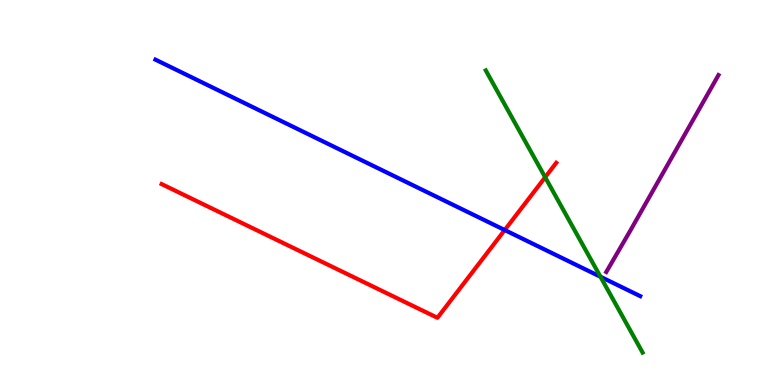[{'lines': ['blue', 'red'], 'intersections': [{'x': 6.51, 'y': 4.03}]}, {'lines': ['green', 'red'], 'intersections': [{'x': 7.03, 'y': 5.4}]}, {'lines': ['purple', 'red'], 'intersections': []}, {'lines': ['blue', 'green'], 'intersections': [{'x': 7.75, 'y': 2.81}]}, {'lines': ['blue', 'purple'], 'intersections': []}, {'lines': ['green', 'purple'], 'intersections': []}]